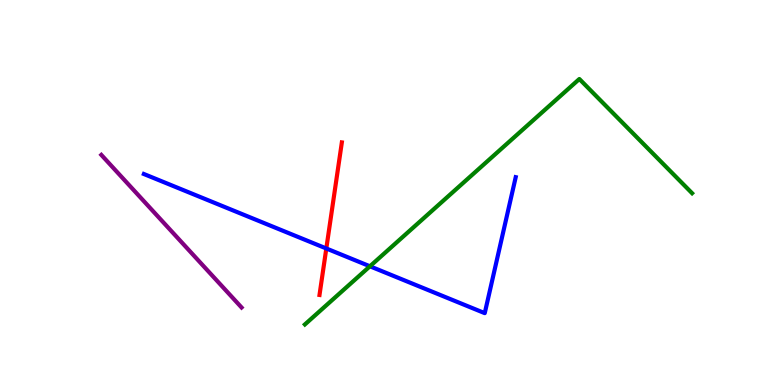[{'lines': ['blue', 'red'], 'intersections': [{'x': 4.21, 'y': 3.55}]}, {'lines': ['green', 'red'], 'intersections': []}, {'lines': ['purple', 'red'], 'intersections': []}, {'lines': ['blue', 'green'], 'intersections': [{'x': 4.77, 'y': 3.08}]}, {'lines': ['blue', 'purple'], 'intersections': []}, {'lines': ['green', 'purple'], 'intersections': []}]